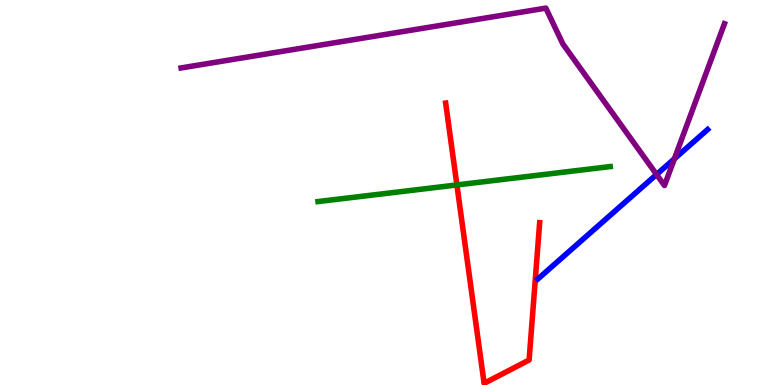[{'lines': ['blue', 'red'], 'intersections': []}, {'lines': ['green', 'red'], 'intersections': [{'x': 5.9, 'y': 5.2}]}, {'lines': ['purple', 'red'], 'intersections': []}, {'lines': ['blue', 'green'], 'intersections': []}, {'lines': ['blue', 'purple'], 'intersections': [{'x': 8.47, 'y': 5.47}, {'x': 8.7, 'y': 5.88}]}, {'lines': ['green', 'purple'], 'intersections': []}]